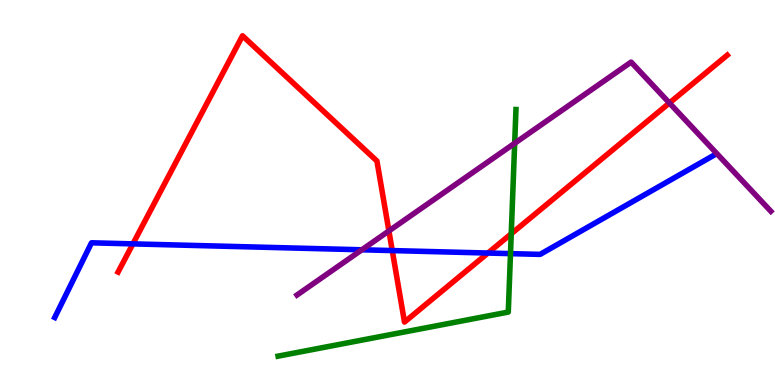[{'lines': ['blue', 'red'], 'intersections': [{'x': 1.71, 'y': 3.67}, {'x': 5.06, 'y': 3.49}, {'x': 6.3, 'y': 3.43}]}, {'lines': ['green', 'red'], 'intersections': [{'x': 6.6, 'y': 3.93}]}, {'lines': ['purple', 'red'], 'intersections': [{'x': 5.02, 'y': 4.0}, {'x': 8.64, 'y': 7.33}]}, {'lines': ['blue', 'green'], 'intersections': [{'x': 6.59, 'y': 3.41}]}, {'lines': ['blue', 'purple'], 'intersections': [{'x': 4.67, 'y': 3.51}]}, {'lines': ['green', 'purple'], 'intersections': [{'x': 6.64, 'y': 6.28}]}]